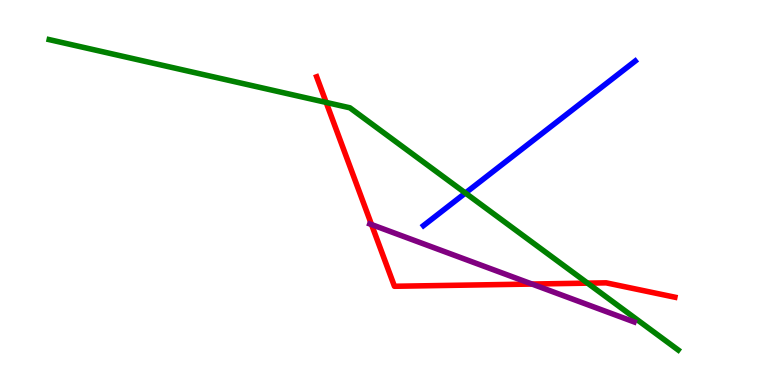[{'lines': ['blue', 'red'], 'intersections': []}, {'lines': ['green', 'red'], 'intersections': [{'x': 4.21, 'y': 7.34}, {'x': 7.58, 'y': 2.65}]}, {'lines': ['purple', 'red'], 'intersections': [{'x': 4.79, 'y': 4.17}, {'x': 6.86, 'y': 2.62}]}, {'lines': ['blue', 'green'], 'intersections': [{'x': 6.01, 'y': 4.99}]}, {'lines': ['blue', 'purple'], 'intersections': []}, {'lines': ['green', 'purple'], 'intersections': []}]